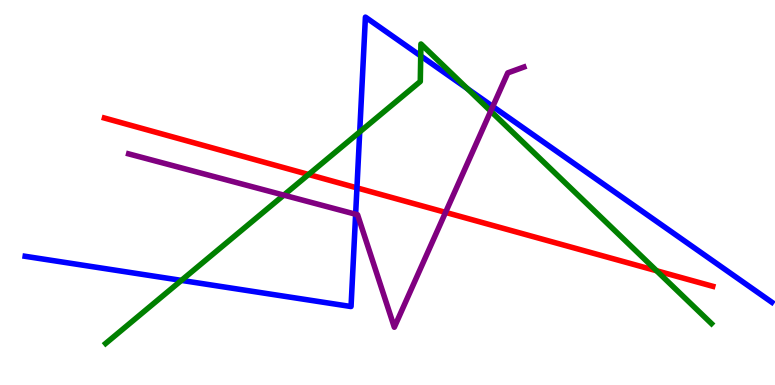[{'lines': ['blue', 'red'], 'intersections': [{'x': 4.61, 'y': 5.12}]}, {'lines': ['green', 'red'], 'intersections': [{'x': 3.98, 'y': 5.47}, {'x': 8.47, 'y': 2.97}]}, {'lines': ['purple', 'red'], 'intersections': [{'x': 5.75, 'y': 4.48}]}, {'lines': ['blue', 'green'], 'intersections': [{'x': 2.34, 'y': 2.72}, {'x': 4.64, 'y': 6.57}, {'x': 5.43, 'y': 8.55}, {'x': 6.03, 'y': 7.7}]}, {'lines': ['blue', 'purple'], 'intersections': [{'x': 4.59, 'y': 4.44}, {'x': 6.36, 'y': 7.23}]}, {'lines': ['green', 'purple'], 'intersections': [{'x': 3.66, 'y': 4.93}, {'x': 6.33, 'y': 7.11}]}]